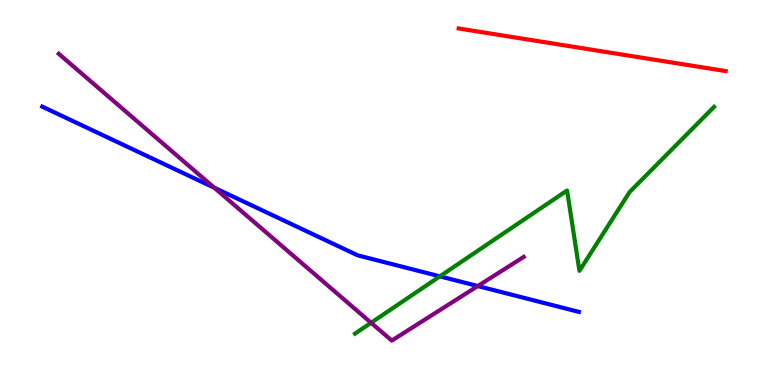[{'lines': ['blue', 'red'], 'intersections': []}, {'lines': ['green', 'red'], 'intersections': []}, {'lines': ['purple', 'red'], 'intersections': []}, {'lines': ['blue', 'green'], 'intersections': [{'x': 5.68, 'y': 2.82}]}, {'lines': ['blue', 'purple'], 'intersections': [{'x': 2.76, 'y': 5.12}, {'x': 6.17, 'y': 2.57}]}, {'lines': ['green', 'purple'], 'intersections': [{'x': 4.79, 'y': 1.62}]}]